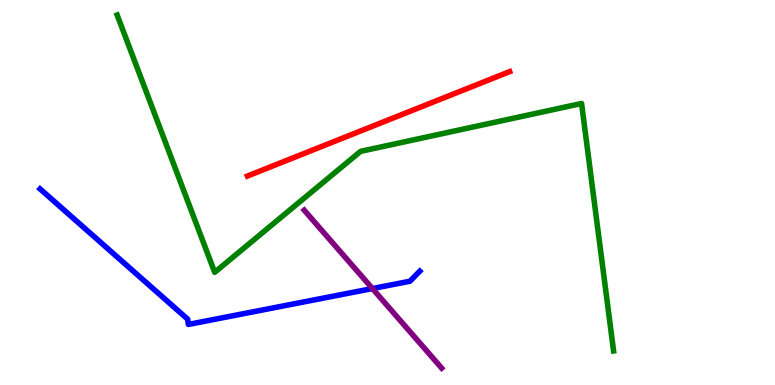[{'lines': ['blue', 'red'], 'intersections': []}, {'lines': ['green', 'red'], 'intersections': []}, {'lines': ['purple', 'red'], 'intersections': []}, {'lines': ['blue', 'green'], 'intersections': []}, {'lines': ['blue', 'purple'], 'intersections': [{'x': 4.81, 'y': 2.51}]}, {'lines': ['green', 'purple'], 'intersections': []}]